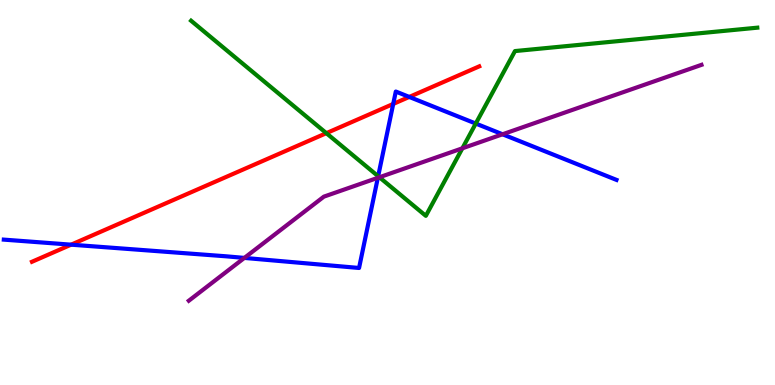[{'lines': ['blue', 'red'], 'intersections': [{'x': 0.917, 'y': 3.64}, {'x': 5.07, 'y': 7.3}, {'x': 5.28, 'y': 7.48}]}, {'lines': ['green', 'red'], 'intersections': [{'x': 4.21, 'y': 6.54}]}, {'lines': ['purple', 'red'], 'intersections': []}, {'lines': ['blue', 'green'], 'intersections': [{'x': 4.88, 'y': 5.42}, {'x': 6.14, 'y': 6.79}]}, {'lines': ['blue', 'purple'], 'intersections': [{'x': 3.15, 'y': 3.3}, {'x': 4.88, 'y': 5.38}, {'x': 6.48, 'y': 6.51}]}, {'lines': ['green', 'purple'], 'intersections': [{'x': 4.9, 'y': 5.4}, {'x': 5.97, 'y': 6.15}]}]